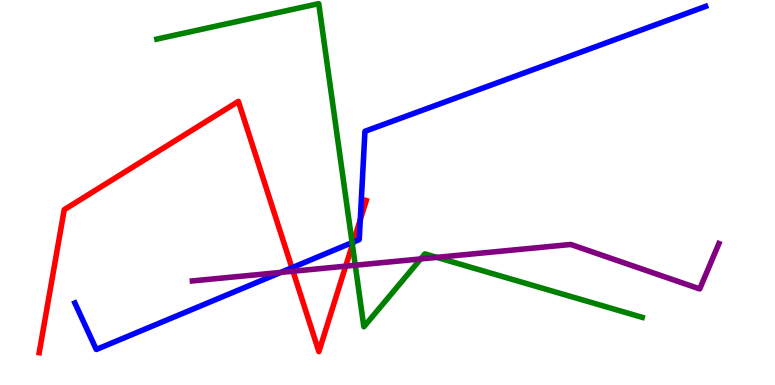[{'lines': ['blue', 'red'], 'intersections': [{'x': 3.77, 'y': 3.05}, {'x': 4.56, 'y': 3.71}, {'x': 4.65, 'y': 4.3}]}, {'lines': ['green', 'red'], 'intersections': [{'x': 4.55, 'y': 3.64}]}, {'lines': ['purple', 'red'], 'intersections': [{'x': 3.78, 'y': 2.96}, {'x': 4.46, 'y': 3.09}]}, {'lines': ['blue', 'green'], 'intersections': [{'x': 4.54, 'y': 3.7}]}, {'lines': ['blue', 'purple'], 'intersections': [{'x': 3.62, 'y': 2.92}]}, {'lines': ['green', 'purple'], 'intersections': [{'x': 4.58, 'y': 3.11}, {'x': 5.43, 'y': 3.27}, {'x': 5.64, 'y': 3.31}]}]